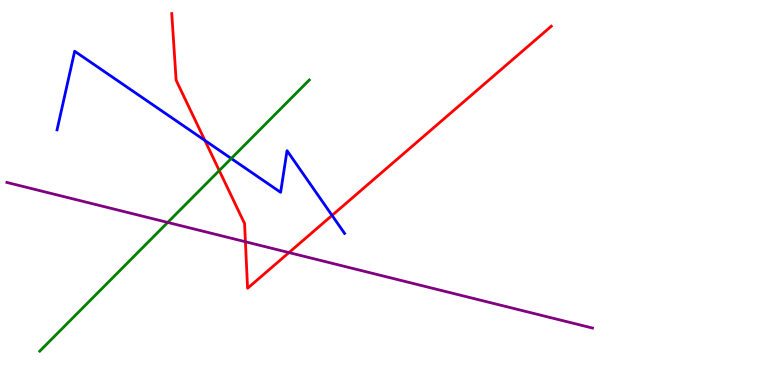[{'lines': ['blue', 'red'], 'intersections': [{'x': 2.64, 'y': 6.35}, {'x': 4.28, 'y': 4.41}]}, {'lines': ['green', 'red'], 'intersections': [{'x': 2.83, 'y': 5.57}]}, {'lines': ['purple', 'red'], 'intersections': [{'x': 3.17, 'y': 3.72}, {'x': 3.73, 'y': 3.44}]}, {'lines': ['blue', 'green'], 'intersections': [{'x': 2.98, 'y': 5.88}]}, {'lines': ['blue', 'purple'], 'intersections': []}, {'lines': ['green', 'purple'], 'intersections': [{'x': 2.16, 'y': 4.22}]}]